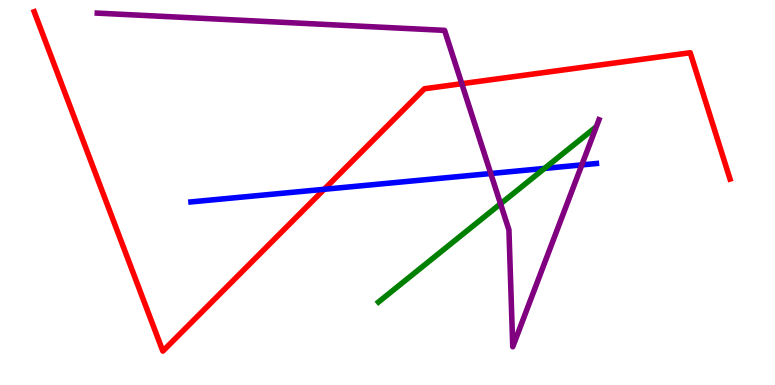[{'lines': ['blue', 'red'], 'intersections': [{'x': 4.18, 'y': 5.08}]}, {'lines': ['green', 'red'], 'intersections': []}, {'lines': ['purple', 'red'], 'intersections': [{'x': 5.96, 'y': 7.83}]}, {'lines': ['blue', 'green'], 'intersections': [{'x': 7.03, 'y': 5.63}]}, {'lines': ['blue', 'purple'], 'intersections': [{'x': 6.33, 'y': 5.49}, {'x': 7.51, 'y': 5.72}]}, {'lines': ['green', 'purple'], 'intersections': [{'x': 6.46, 'y': 4.71}]}]